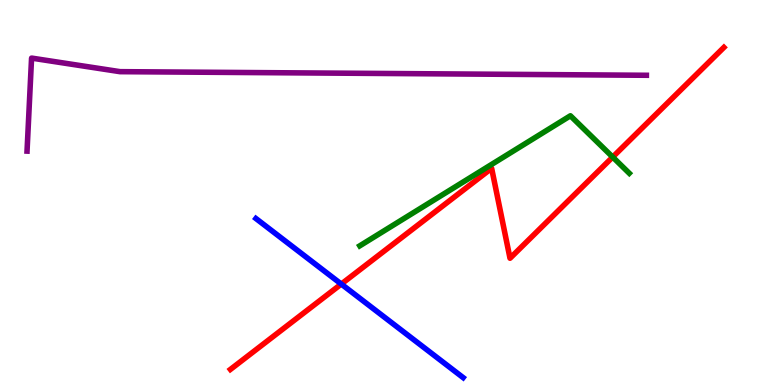[{'lines': ['blue', 'red'], 'intersections': [{'x': 4.4, 'y': 2.62}]}, {'lines': ['green', 'red'], 'intersections': [{'x': 7.91, 'y': 5.92}]}, {'lines': ['purple', 'red'], 'intersections': []}, {'lines': ['blue', 'green'], 'intersections': []}, {'lines': ['blue', 'purple'], 'intersections': []}, {'lines': ['green', 'purple'], 'intersections': []}]